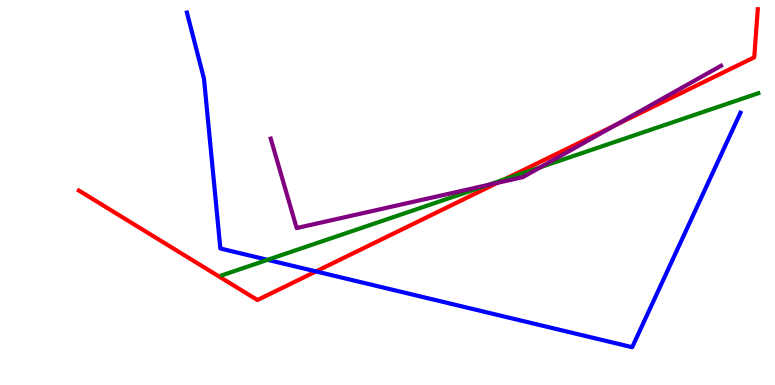[{'lines': ['blue', 'red'], 'intersections': [{'x': 4.08, 'y': 2.95}]}, {'lines': ['green', 'red'], 'intersections': [{'x': 6.5, 'y': 5.34}]}, {'lines': ['purple', 'red'], 'intersections': [{'x': 6.42, 'y': 5.25}, {'x': 7.93, 'y': 6.74}]}, {'lines': ['blue', 'green'], 'intersections': [{'x': 3.45, 'y': 3.25}]}, {'lines': ['blue', 'purple'], 'intersections': []}, {'lines': ['green', 'purple'], 'intersections': [{'x': 6.3, 'y': 5.2}, {'x': 6.97, 'y': 5.66}]}]